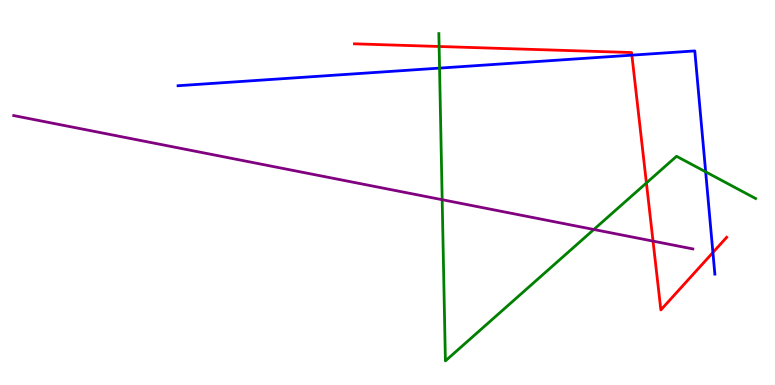[{'lines': ['blue', 'red'], 'intersections': [{'x': 8.15, 'y': 8.57}, {'x': 9.2, 'y': 3.44}]}, {'lines': ['green', 'red'], 'intersections': [{'x': 5.67, 'y': 8.79}, {'x': 8.34, 'y': 5.25}]}, {'lines': ['purple', 'red'], 'intersections': [{'x': 8.43, 'y': 3.74}]}, {'lines': ['blue', 'green'], 'intersections': [{'x': 5.67, 'y': 8.23}, {'x': 9.11, 'y': 5.54}]}, {'lines': ['blue', 'purple'], 'intersections': []}, {'lines': ['green', 'purple'], 'intersections': [{'x': 5.71, 'y': 4.81}, {'x': 7.66, 'y': 4.04}]}]